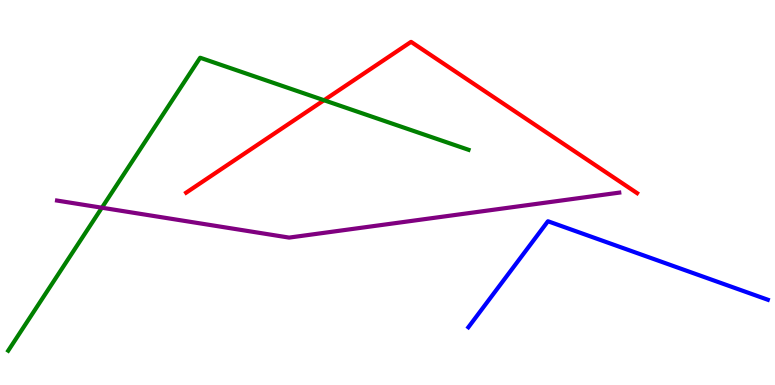[{'lines': ['blue', 'red'], 'intersections': []}, {'lines': ['green', 'red'], 'intersections': [{'x': 4.18, 'y': 7.4}]}, {'lines': ['purple', 'red'], 'intersections': []}, {'lines': ['blue', 'green'], 'intersections': []}, {'lines': ['blue', 'purple'], 'intersections': []}, {'lines': ['green', 'purple'], 'intersections': [{'x': 1.31, 'y': 4.6}]}]